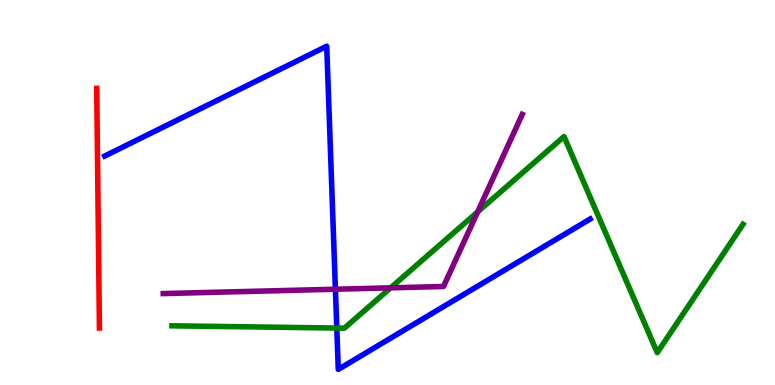[{'lines': ['blue', 'red'], 'intersections': []}, {'lines': ['green', 'red'], 'intersections': []}, {'lines': ['purple', 'red'], 'intersections': []}, {'lines': ['blue', 'green'], 'intersections': [{'x': 4.35, 'y': 1.48}]}, {'lines': ['blue', 'purple'], 'intersections': [{'x': 4.33, 'y': 2.49}]}, {'lines': ['green', 'purple'], 'intersections': [{'x': 5.04, 'y': 2.52}, {'x': 6.16, 'y': 4.5}]}]